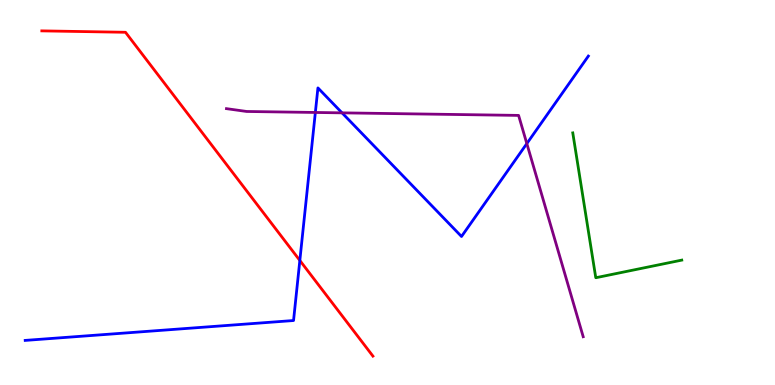[{'lines': ['blue', 'red'], 'intersections': [{'x': 3.87, 'y': 3.23}]}, {'lines': ['green', 'red'], 'intersections': []}, {'lines': ['purple', 'red'], 'intersections': []}, {'lines': ['blue', 'green'], 'intersections': []}, {'lines': ['blue', 'purple'], 'intersections': [{'x': 4.07, 'y': 7.08}, {'x': 4.41, 'y': 7.07}, {'x': 6.8, 'y': 6.27}]}, {'lines': ['green', 'purple'], 'intersections': []}]